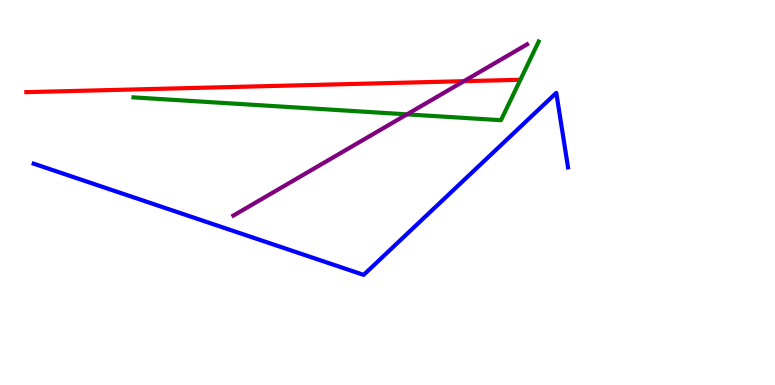[{'lines': ['blue', 'red'], 'intersections': []}, {'lines': ['green', 'red'], 'intersections': []}, {'lines': ['purple', 'red'], 'intersections': [{'x': 5.99, 'y': 7.89}]}, {'lines': ['blue', 'green'], 'intersections': []}, {'lines': ['blue', 'purple'], 'intersections': []}, {'lines': ['green', 'purple'], 'intersections': [{'x': 5.25, 'y': 7.03}]}]